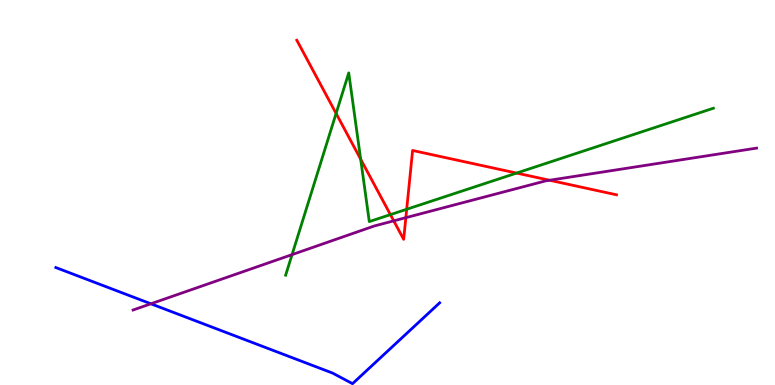[{'lines': ['blue', 'red'], 'intersections': []}, {'lines': ['green', 'red'], 'intersections': [{'x': 4.34, 'y': 7.05}, {'x': 4.65, 'y': 5.86}, {'x': 5.04, 'y': 4.43}, {'x': 5.25, 'y': 4.56}, {'x': 6.67, 'y': 5.5}]}, {'lines': ['purple', 'red'], 'intersections': [{'x': 5.08, 'y': 4.26}, {'x': 5.24, 'y': 4.35}, {'x': 7.09, 'y': 5.32}]}, {'lines': ['blue', 'green'], 'intersections': []}, {'lines': ['blue', 'purple'], 'intersections': [{'x': 1.95, 'y': 2.11}]}, {'lines': ['green', 'purple'], 'intersections': [{'x': 3.77, 'y': 3.39}]}]